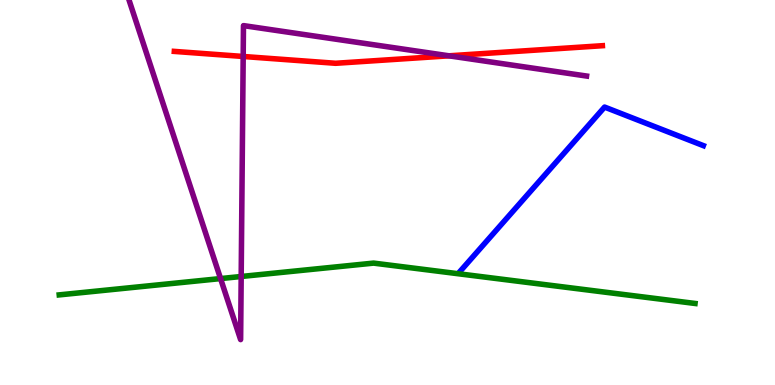[{'lines': ['blue', 'red'], 'intersections': []}, {'lines': ['green', 'red'], 'intersections': []}, {'lines': ['purple', 'red'], 'intersections': [{'x': 3.14, 'y': 8.53}, {'x': 5.79, 'y': 8.55}]}, {'lines': ['blue', 'green'], 'intersections': []}, {'lines': ['blue', 'purple'], 'intersections': []}, {'lines': ['green', 'purple'], 'intersections': [{'x': 2.85, 'y': 2.76}, {'x': 3.11, 'y': 2.82}]}]